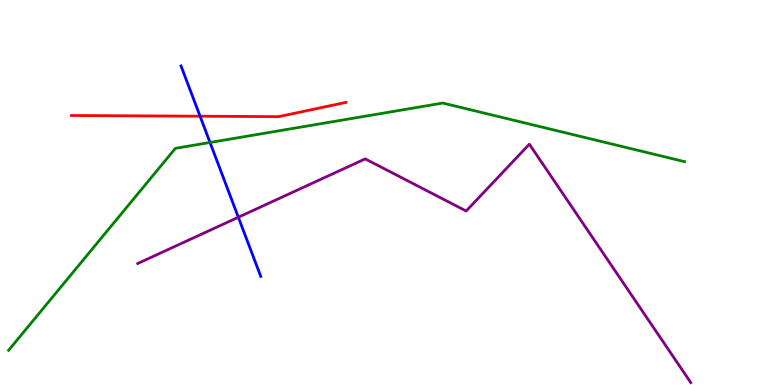[{'lines': ['blue', 'red'], 'intersections': [{'x': 2.58, 'y': 6.98}]}, {'lines': ['green', 'red'], 'intersections': []}, {'lines': ['purple', 'red'], 'intersections': []}, {'lines': ['blue', 'green'], 'intersections': [{'x': 2.71, 'y': 6.3}]}, {'lines': ['blue', 'purple'], 'intersections': [{'x': 3.08, 'y': 4.36}]}, {'lines': ['green', 'purple'], 'intersections': []}]